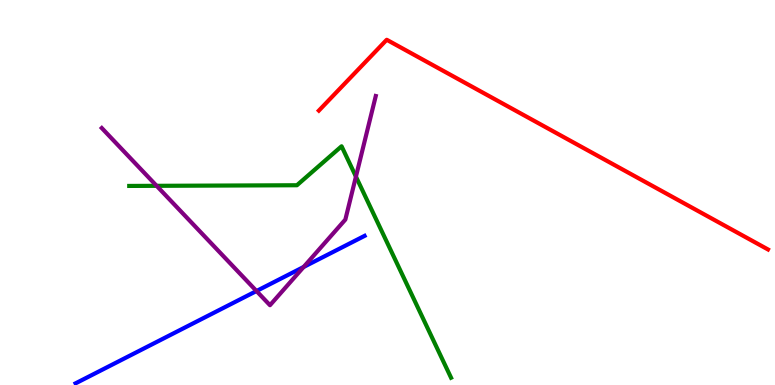[{'lines': ['blue', 'red'], 'intersections': []}, {'lines': ['green', 'red'], 'intersections': []}, {'lines': ['purple', 'red'], 'intersections': []}, {'lines': ['blue', 'green'], 'intersections': []}, {'lines': ['blue', 'purple'], 'intersections': [{'x': 3.31, 'y': 2.44}, {'x': 3.92, 'y': 3.07}]}, {'lines': ['green', 'purple'], 'intersections': [{'x': 2.02, 'y': 5.17}, {'x': 4.59, 'y': 5.41}]}]